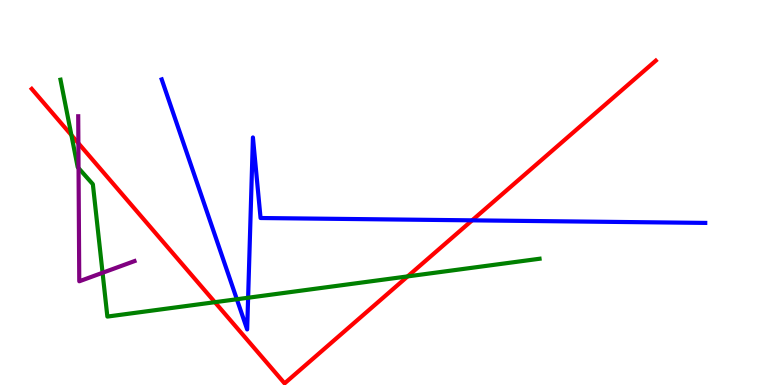[{'lines': ['blue', 'red'], 'intersections': [{'x': 6.09, 'y': 4.28}]}, {'lines': ['green', 'red'], 'intersections': [{'x': 0.921, 'y': 6.49}, {'x': 2.77, 'y': 2.15}, {'x': 5.26, 'y': 2.82}]}, {'lines': ['purple', 'red'], 'intersections': [{'x': 1.01, 'y': 6.28}]}, {'lines': ['blue', 'green'], 'intersections': [{'x': 3.06, 'y': 2.23}, {'x': 3.2, 'y': 2.27}]}, {'lines': ['blue', 'purple'], 'intersections': []}, {'lines': ['green', 'purple'], 'intersections': [{'x': 1.01, 'y': 5.63}, {'x': 1.32, 'y': 2.91}]}]